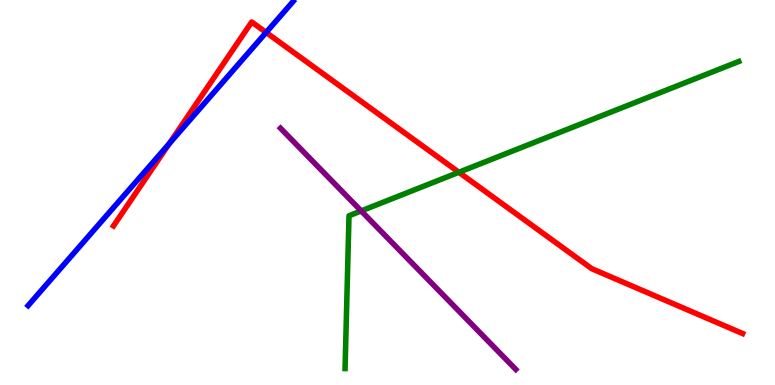[{'lines': ['blue', 'red'], 'intersections': [{'x': 2.18, 'y': 6.27}, {'x': 3.43, 'y': 9.16}]}, {'lines': ['green', 'red'], 'intersections': [{'x': 5.92, 'y': 5.53}]}, {'lines': ['purple', 'red'], 'intersections': []}, {'lines': ['blue', 'green'], 'intersections': []}, {'lines': ['blue', 'purple'], 'intersections': []}, {'lines': ['green', 'purple'], 'intersections': [{'x': 4.66, 'y': 4.52}]}]